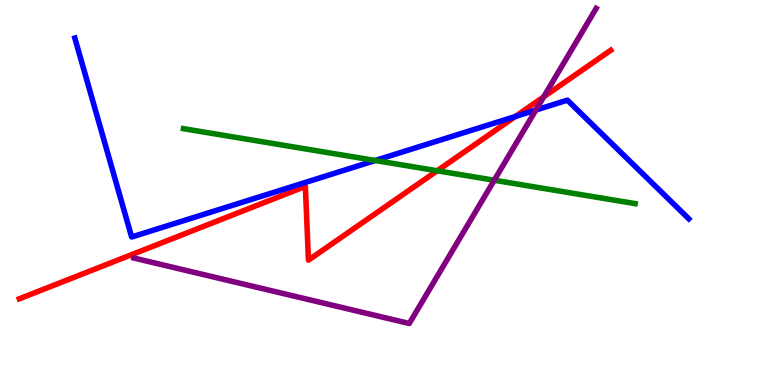[{'lines': ['blue', 'red'], 'intersections': [{'x': 6.65, 'y': 6.97}]}, {'lines': ['green', 'red'], 'intersections': [{'x': 5.64, 'y': 5.56}]}, {'lines': ['purple', 'red'], 'intersections': [{'x': 7.02, 'y': 7.49}]}, {'lines': ['blue', 'green'], 'intersections': [{'x': 4.84, 'y': 5.83}]}, {'lines': ['blue', 'purple'], 'intersections': [{'x': 6.91, 'y': 7.14}]}, {'lines': ['green', 'purple'], 'intersections': [{'x': 6.38, 'y': 5.32}]}]